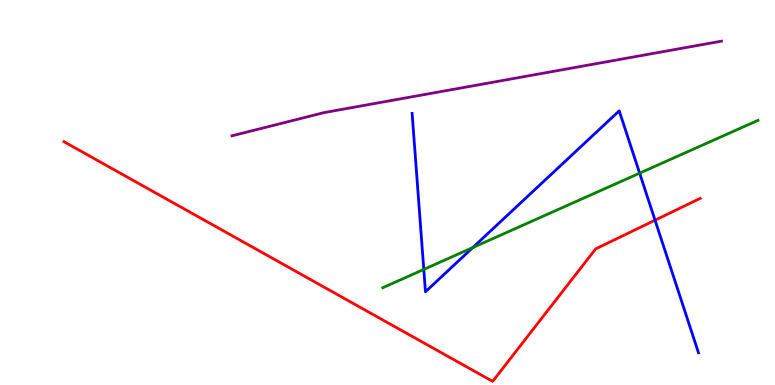[{'lines': ['blue', 'red'], 'intersections': [{'x': 8.45, 'y': 4.28}]}, {'lines': ['green', 'red'], 'intersections': []}, {'lines': ['purple', 'red'], 'intersections': []}, {'lines': ['blue', 'green'], 'intersections': [{'x': 5.47, 'y': 3.0}, {'x': 6.1, 'y': 3.57}, {'x': 8.25, 'y': 5.5}]}, {'lines': ['blue', 'purple'], 'intersections': []}, {'lines': ['green', 'purple'], 'intersections': []}]